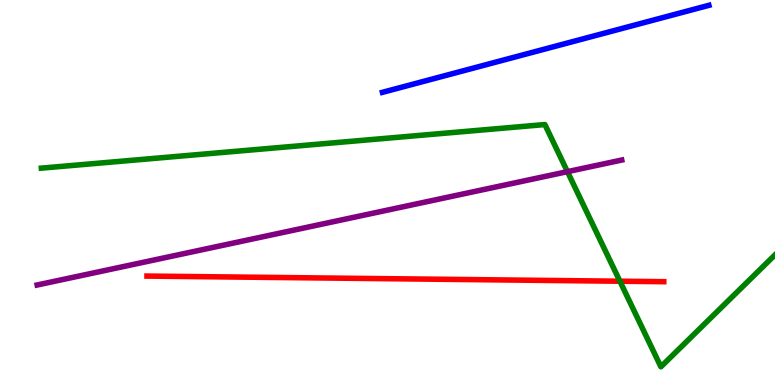[{'lines': ['blue', 'red'], 'intersections': []}, {'lines': ['green', 'red'], 'intersections': [{'x': 8.0, 'y': 2.7}]}, {'lines': ['purple', 'red'], 'intersections': []}, {'lines': ['blue', 'green'], 'intersections': []}, {'lines': ['blue', 'purple'], 'intersections': []}, {'lines': ['green', 'purple'], 'intersections': [{'x': 7.32, 'y': 5.54}]}]